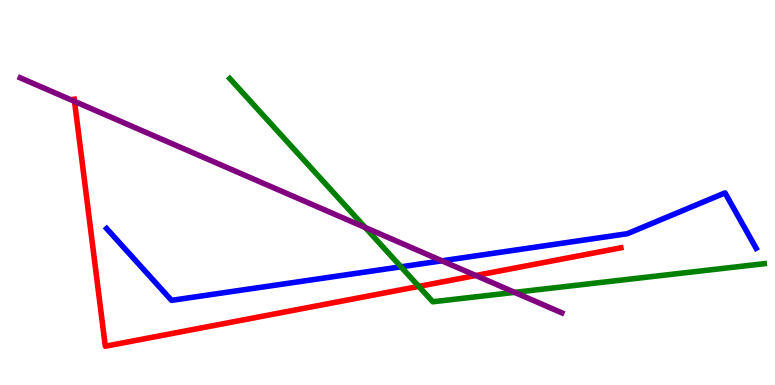[{'lines': ['blue', 'red'], 'intersections': []}, {'lines': ['green', 'red'], 'intersections': [{'x': 5.4, 'y': 2.56}]}, {'lines': ['purple', 'red'], 'intersections': [{'x': 0.962, 'y': 7.37}, {'x': 6.14, 'y': 2.84}]}, {'lines': ['blue', 'green'], 'intersections': [{'x': 5.17, 'y': 3.07}]}, {'lines': ['blue', 'purple'], 'intersections': [{'x': 5.7, 'y': 3.23}]}, {'lines': ['green', 'purple'], 'intersections': [{'x': 4.71, 'y': 4.09}, {'x': 6.64, 'y': 2.41}]}]